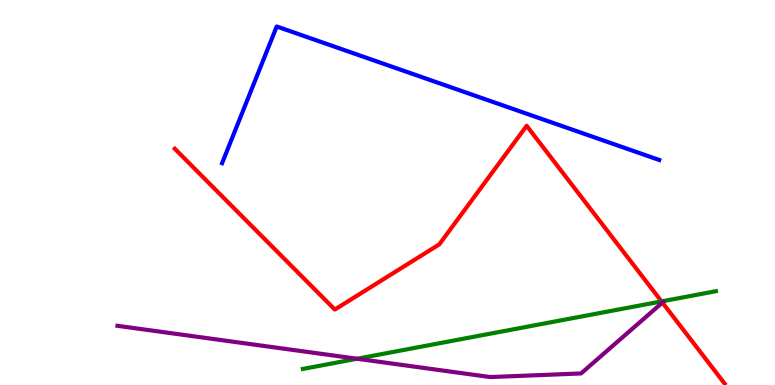[{'lines': ['blue', 'red'], 'intersections': []}, {'lines': ['green', 'red'], 'intersections': [{'x': 8.54, 'y': 2.17}]}, {'lines': ['purple', 'red'], 'intersections': [{'x': 8.55, 'y': 2.14}]}, {'lines': ['blue', 'green'], 'intersections': []}, {'lines': ['blue', 'purple'], 'intersections': []}, {'lines': ['green', 'purple'], 'intersections': [{'x': 4.61, 'y': 0.682}]}]